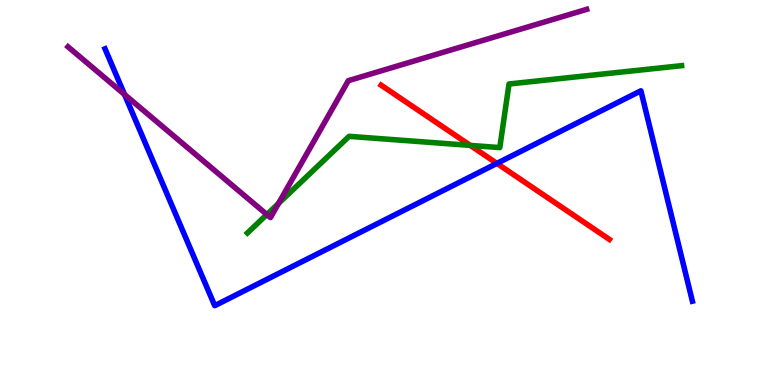[{'lines': ['blue', 'red'], 'intersections': [{'x': 6.41, 'y': 5.76}]}, {'lines': ['green', 'red'], 'intersections': [{'x': 6.07, 'y': 6.22}]}, {'lines': ['purple', 'red'], 'intersections': []}, {'lines': ['blue', 'green'], 'intersections': []}, {'lines': ['blue', 'purple'], 'intersections': [{'x': 1.61, 'y': 7.55}]}, {'lines': ['green', 'purple'], 'intersections': [{'x': 3.44, 'y': 4.43}, {'x': 3.59, 'y': 4.72}]}]